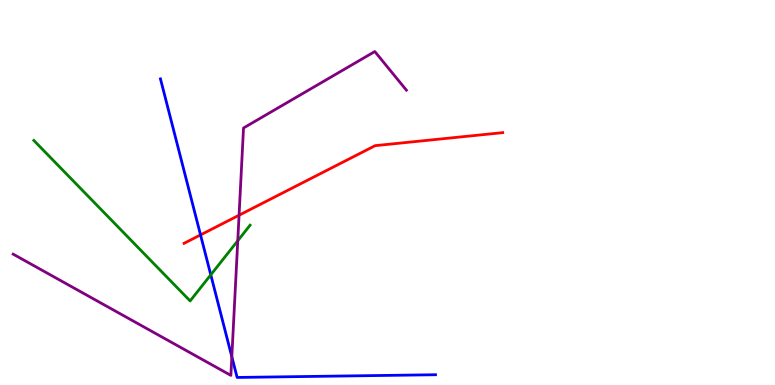[{'lines': ['blue', 'red'], 'intersections': [{'x': 2.59, 'y': 3.9}]}, {'lines': ['green', 'red'], 'intersections': []}, {'lines': ['purple', 'red'], 'intersections': [{'x': 3.08, 'y': 4.41}]}, {'lines': ['blue', 'green'], 'intersections': [{'x': 2.72, 'y': 2.86}]}, {'lines': ['blue', 'purple'], 'intersections': [{'x': 2.99, 'y': 0.733}]}, {'lines': ['green', 'purple'], 'intersections': [{'x': 3.07, 'y': 3.75}]}]